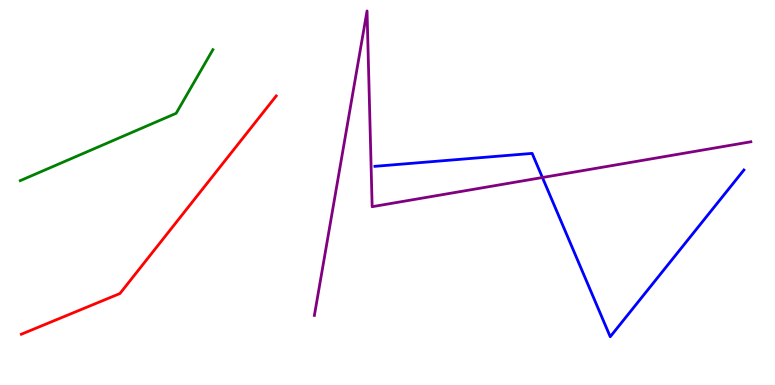[{'lines': ['blue', 'red'], 'intersections': []}, {'lines': ['green', 'red'], 'intersections': []}, {'lines': ['purple', 'red'], 'intersections': []}, {'lines': ['blue', 'green'], 'intersections': []}, {'lines': ['blue', 'purple'], 'intersections': [{'x': 7.0, 'y': 5.39}]}, {'lines': ['green', 'purple'], 'intersections': []}]